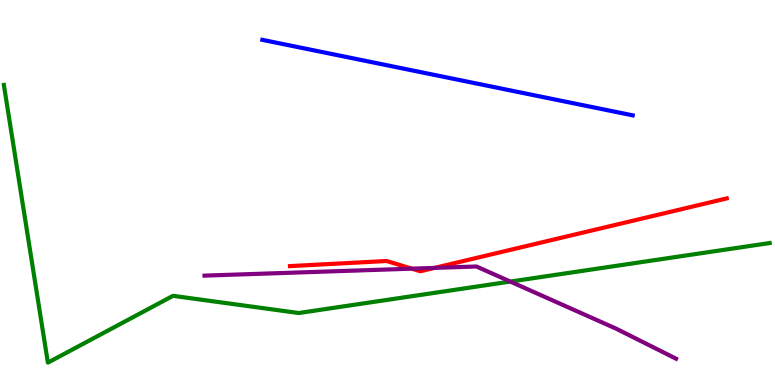[{'lines': ['blue', 'red'], 'intersections': []}, {'lines': ['green', 'red'], 'intersections': []}, {'lines': ['purple', 'red'], 'intersections': [{'x': 5.31, 'y': 3.02}, {'x': 5.61, 'y': 3.04}]}, {'lines': ['blue', 'green'], 'intersections': []}, {'lines': ['blue', 'purple'], 'intersections': []}, {'lines': ['green', 'purple'], 'intersections': [{'x': 6.59, 'y': 2.69}]}]